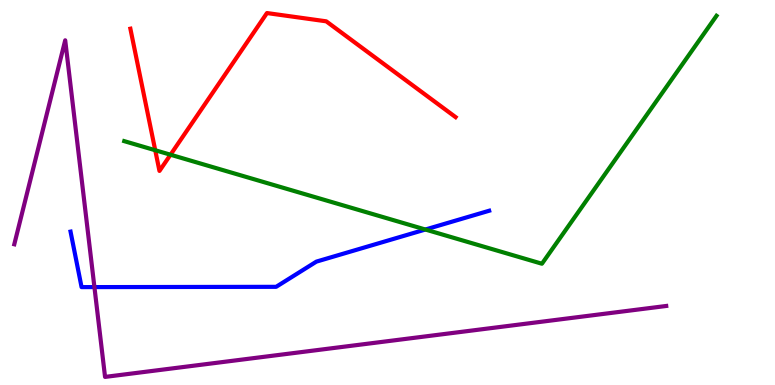[{'lines': ['blue', 'red'], 'intersections': []}, {'lines': ['green', 'red'], 'intersections': [{'x': 2.0, 'y': 6.1}, {'x': 2.2, 'y': 5.98}]}, {'lines': ['purple', 'red'], 'intersections': []}, {'lines': ['blue', 'green'], 'intersections': [{'x': 5.49, 'y': 4.04}]}, {'lines': ['blue', 'purple'], 'intersections': [{'x': 1.22, 'y': 2.54}]}, {'lines': ['green', 'purple'], 'intersections': []}]